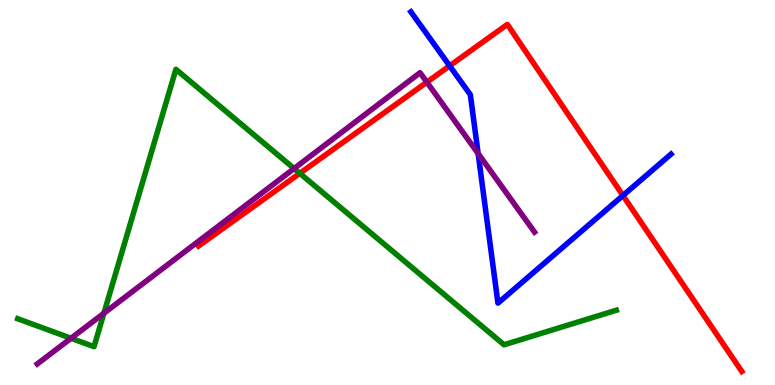[{'lines': ['blue', 'red'], 'intersections': [{'x': 5.8, 'y': 8.29}, {'x': 8.04, 'y': 4.92}]}, {'lines': ['green', 'red'], 'intersections': [{'x': 3.87, 'y': 5.5}]}, {'lines': ['purple', 'red'], 'intersections': [{'x': 5.51, 'y': 7.87}]}, {'lines': ['blue', 'green'], 'intersections': []}, {'lines': ['blue', 'purple'], 'intersections': [{'x': 6.17, 'y': 6.01}]}, {'lines': ['green', 'purple'], 'intersections': [{'x': 0.916, 'y': 1.21}, {'x': 1.34, 'y': 1.86}, {'x': 3.79, 'y': 5.62}]}]